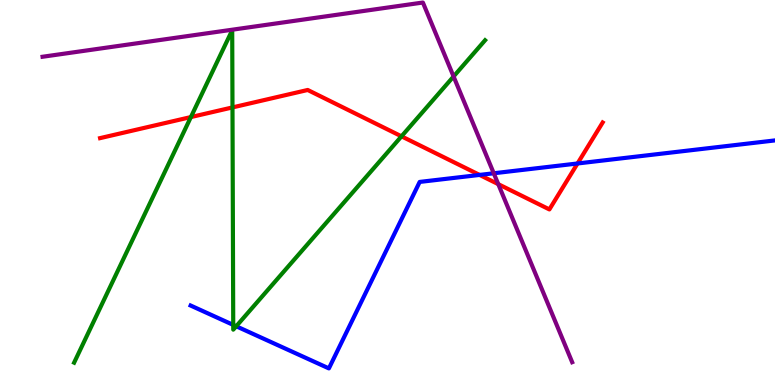[{'lines': ['blue', 'red'], 'intersections': [{'x': 6.19, 'y': 5.46}, {'x': 7.45, 'y': 5.75}]}, {'lines': ['green', 'red'], 'intersections': [{'x': 2.46, 'y': 6.96}, {'x': 3.0, 'y': 7.21}, {'x': 5.18, 'y': 6.46}]}, {'lines': ['purple', 'red'], 'intersections': [{'x': 6.43, 'y': 5.22}]}, {'lines': ['blue', 'green'], 'intersections': [{'x': 3.01, 'y': 1.56}, {'x': 3.05, 'y': 1.53}]}, {'lines': ['blue', 'purple'], 'intersections': [{'x': 6.37, 'y': 5.5}]}, {'lines': ['green', 'purple'], 'intersections': [{'x': 5.85, 'y': 8.01}]}]